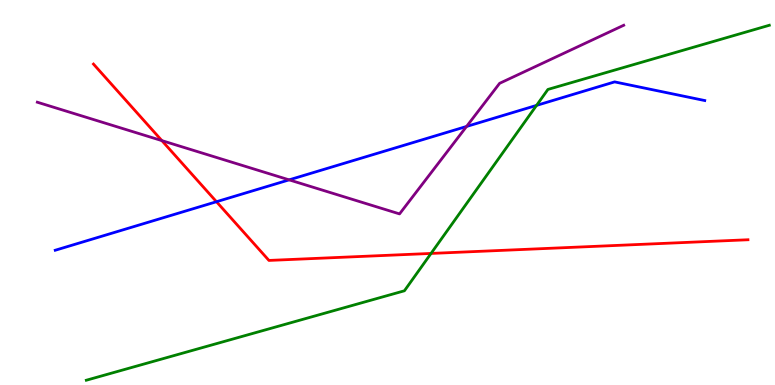[{'lines': ['blue', 'red'], 'intersections': [{'x': 2.79, 'y': 4.76}]}, {'lines': ['green', 'red'], 'intersections': [{'x': 5.56, 'y': 3.42}]}, {'lines': ['purple', 'red'], 'intersections': [{'x': 2.09, 'y': 6.35}]}, {'lines': ['blue', 'green'], 'intersections': [{'x': 6.92, 'y': 7.26}]}, {'lines': ['blue', 'purple'], 'intersections': [{'x': 3.73, 'y': 5.33}, {'x': 6.02, 'y': 6.72}]}, {'lines': ['green', 'purple'], 'intersections': []}]